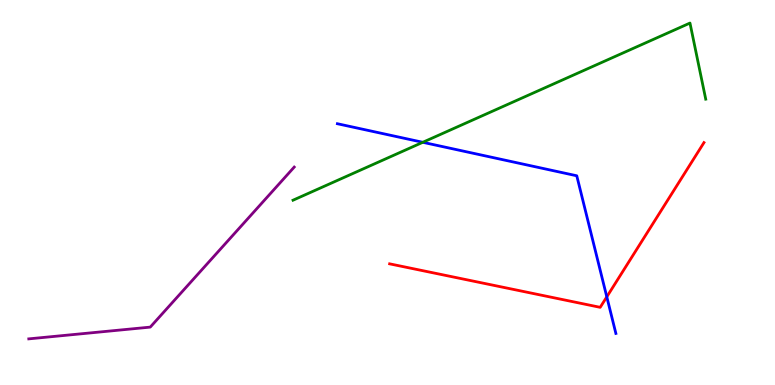[{'lines': ['blue', 'red'], 'intersections': [{'x': 7.83, 'y': 2.29}]}, {'lines': ['green', 'red'], 'intersections': []}, {'lines': ['purple', 'red'], 'intersections': []}, {'lines': ['blue', 'green'], 'intersections': [{'x': 5.46, 'y': 6.3}]}, {'lines': ['blue', 'purple'], 'intersections': []}, {'lines': ['green', 'purple'], 'intersections': []}]